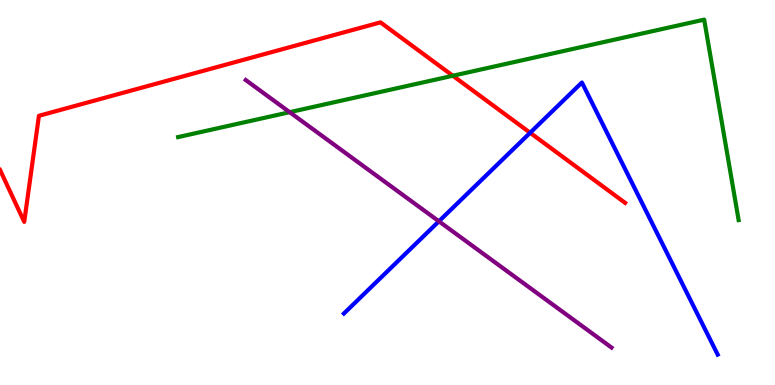[{'lines': ['blue', 'red'], 'intersections': [{'x': 6.84, 'y': 6.55}]}, {'lines': ['green', 'red'], 'intersections': [{'x': 5.84, 'y': 8.03}]}, {'lines': ['purple', 'red'], 'intersections': []}, {'lines': ['blue', 'green'], 'intersections': []}, {'lines': ['blue', 'purple'], 'intersections': [{'x': 5.66, 'y': 4.25}]}, {'lines': ['green', 'purple'], 'intersections': [{'x': 3.74, 'y': 7.09}]}]